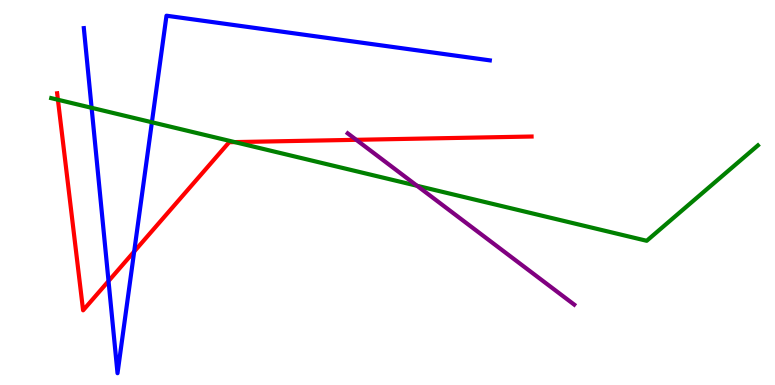[{'lines': ['blue', 'red'], 'intersections': [{'x': 1.4, 'y': 2.7}, {'x': 1.73, 'y': 3.47}]}, {'lines': ['green', 'red'], 'intersections': [{'x': 0.747, 'y': 7.41}, {'x': 3.03, 'y': 6.31}]}, {'lines': ['purple', 'red'], 'intersections': [{'x': 4.6, 'y': 6.37}]}, {'lines': ['blue', 'green'], 'intersections': [{'x': 1.18, 'y': 7.2}, {'x': 1.96, 'y': 6.82}]}, {'lines': ['blue', 'purple'], 'intersections': []}, {'lines': ['green', 'purple'], 'intersections': [{'x': 5.38, 'y': 5.17}]}]